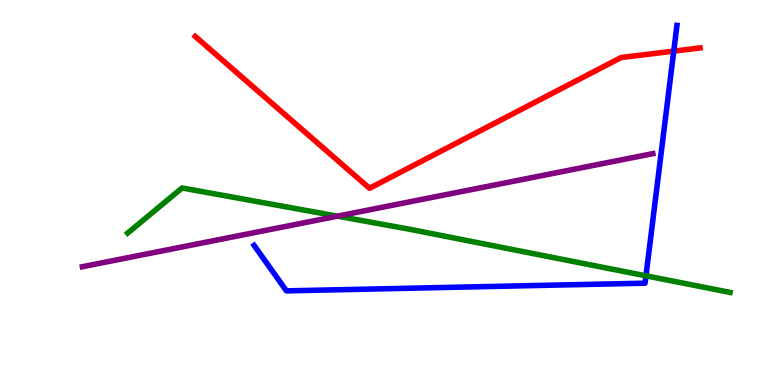[{'lines': ['blue', 'red'], 'intersections': [{'x': 8.69, 'y': 8.67}]}, {'lines': ['green', 'red'], 'intersections': []}, {'lines': ['purple', 'red'], 'intersections': []}, {'lines': ['blue', 'green'], 'intersections': [{'x': 8.34, 'y': 2.84}]}, {'lines': ['blue', 'purple'], 'intersections': []}, {'lines': ['green', 'purple'], 'intersections': [{'x': 4.35, 'y': 4.39}]}]